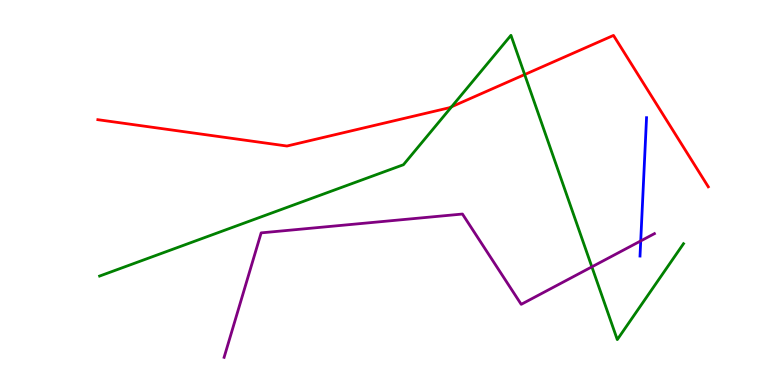[{'lines': ['blue', 'red'], 'intersections': []}, {'lines': ['green', 'red'], 'intersections': [{'x': 5.83, 'y': 7.23}, {'x': 6.77, 'y': 8.06}]}, {'lines': ['purple', 'red'], 'intersections': []}, {'lines': ['blue', 'green'], 'intersections': []}, {'lines': ['blue', 'purple'], 'intersections': [{'x': 8.27, 'y': 3.74}]}, {'lines': ['green', 'purple'], 'intersections': [{'x': 7.64, 'y': 3.07}]}]